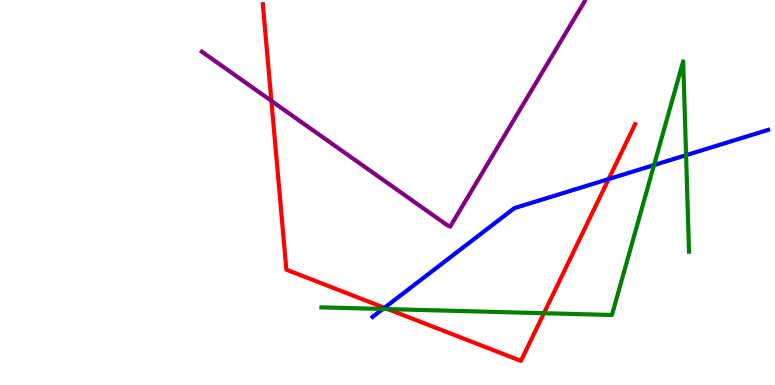[{'lines': ['blue', 'red'], 'intersections': [{'x': 4.96, 'y': 2.01}, {'x': 7.85, 'y': 5.35}]}, {'lines': ['green', 'red'], 'intersections': [{'x': 5.0, 'y': 1.97}, {'x': 7.02, 'y': 1.86}]}, {'lines': ['purple', 'red'], 'intersections': [{'x': 3.5, 'y': 7.38}]}, {'lines': ['blue', 'green'], 'intersections': [{'x': 4.94, 'y': 1.97}, {'x': 8.44, 'y': 5.71}, {'x': 8.85, 'y': 5.97}]}, {'lines': ['blue', 'purple'], 'intersections': []}, {'lines': ['green', 'purple'], 'intersections': []}]